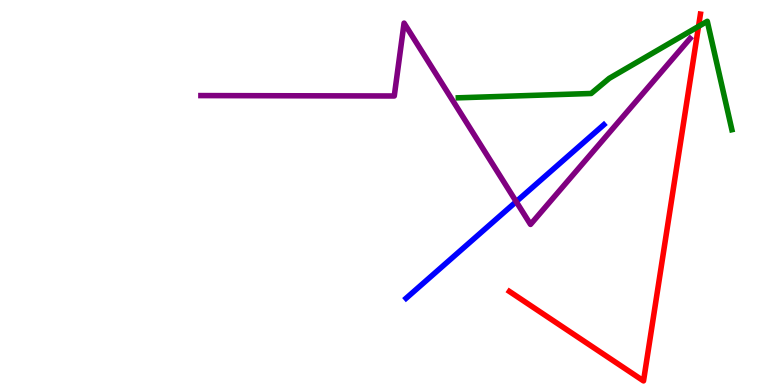[{'lines': ['blue', 'red'], 'intersections': []}, {'lines': ['green', 'red'], 'intersections': [{'x': 9.01, 'y': 9.31}]}, {'lines': ['purple', 'red'], 'intersections': []}, {'lines': ['blue', 'green'], 'intersections': []}, {'lines': ['blue', 'purple'], 'intersections': [{'x': 6.66, 'y': 4.76}]}, {'lines': ['green', 'purple'], 'intersections': []}]